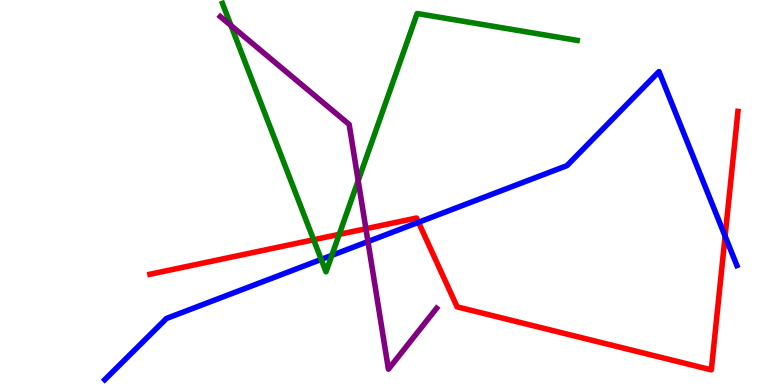[{'lines': ['blue', 'red'], 'intersections': [{'x': 5.4, 'y': 4.23}, {'x': 9.36, 'y': 3.87}]}, {'lines': ['green', 'red'], 'intersections': [{'x': 4.05, 'y': 3.77}, {'x': 4.38, 'y': 3.91}]}, {'lines': ['purple', 'red'], 'intersections': [{'x': 4.72, 'y': 4.06}]}, {'lines': ['blue', 'green'], 'intersections': [{'x': 4.14, 'y': 3.26}, {'x': 4.28, 'y': 3.37}]}, {'lines': ['blue', 'purple'], 'intersections': [{'x': 4.75, 'y': 3.73}]}, {'lines': ['green', 'purple'], 'intersections': [{'x': 2.98, 'y': 9.34}, {'x': 4.62, 'y': 5.31}]}]